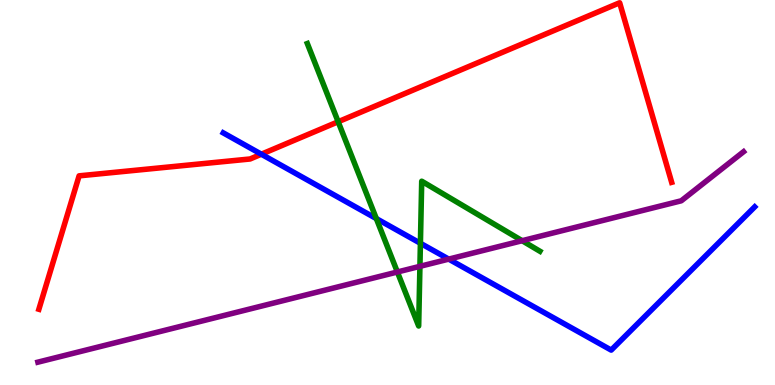[{'lines': ['blue', 'red'], 'intersections': [{'x': 3.37, 'y': 5.99}]}, {'lines': ['green', 'red'], 'intersections': [{'x': 4.36, 'y': 6.84}]}, {'lines': ['purple', 'red'], 'intersections': []}, {'lines': ['blue', 'green'], 'intersections': [{'x': 4.86, 'y': 4.32}, {'x': 5.42, 'y': 3.68}]}, {'lines': ['blue', 'purple'], 'intersections': [{'x': 5.79, 'y': 3.27}]}, {'lines': ['green', 'purple'], 'intersections': [{'x': 5.13, 'y': 2.94}, {'x': 5.42, 'y': 3.08}, {'x': 6.74, 'y': 3.75}]}]